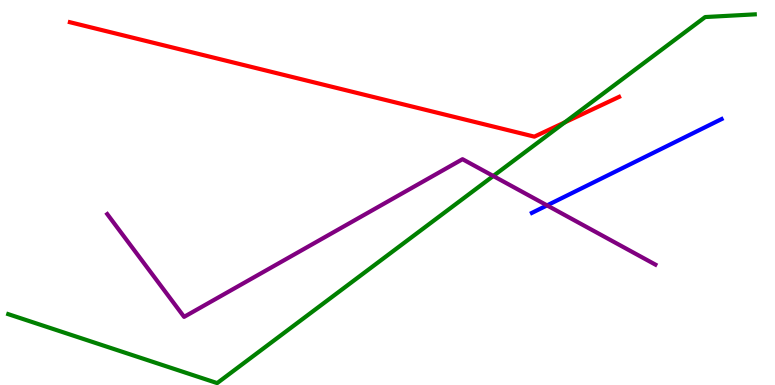[{'lines': ['blue', 'red'], 'intersections': []}, {'lines': ['green', 'red'], 'intersections': [{'x': 7.29, 'y': 6.82}]}, {'lines': ['purple', 'red'], 'intersections': []}, {'lines': ['blue', 'green'], 'intersections': []}, {'lines': ['blue', 'purple'], 'intersections': [{'x': 7.06, 'y': 4.67}]}, {'lines': ['green', 'purple'], 'intersections': [{'x': 6.36, 'y': 5.43}]}]